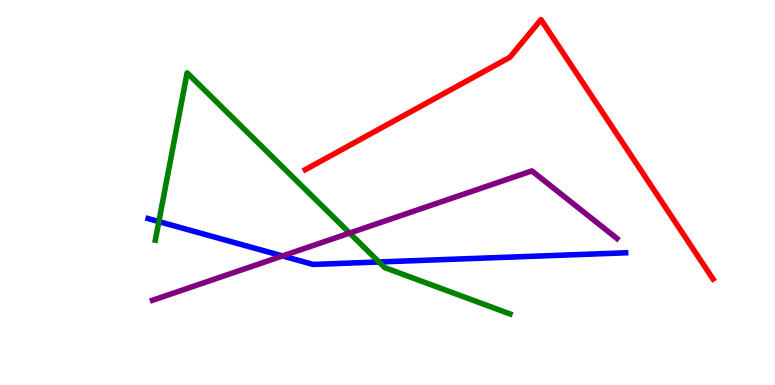[{'lines': ['blue', 'red'], 'intersections': []}, {'lines': ['green', 'red'], 'intersections': []}, {'lines': ['purple', 'red'], 'intersections': []}, {'lines': ['blue', 'green'], 'intersections': [{'x': 2.05, 'y': 4.24}, {'x': 4.89, 'y': 3.2}]}, {'lines': ['blue', 'purple'], 'intersections': [{'x': 3.65, 'y': 3.35}]}, {'lines': ['green', 'purple'], 'intersections': [{'x': 4.51, 'y': 3.95}]}]